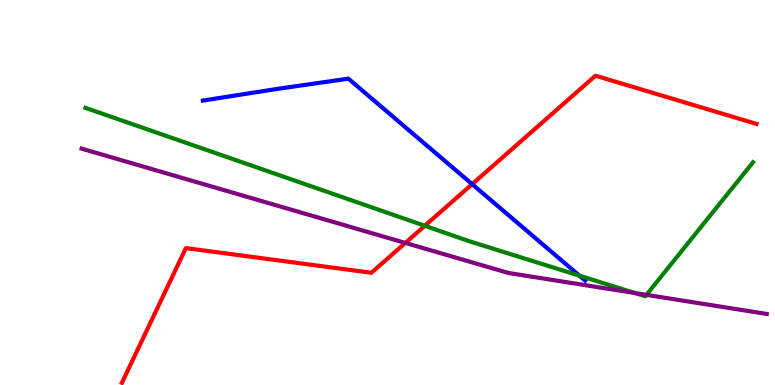[{'lines': ['blue', 'red'], 'intersections': [{'x': 6.09, 'y': 5.22}]}, {'lines': ['green', 'red'], 'intersections': [{'x': 5.48, 'y': 4.14}]}, {'lines': ['purple', 'red'], 'intersections': [{'x': 5.23, 'y': 3.69}]}, {'lines': ['blue', 'green'], 'intersections': [{'x': 7.48, 'y': 2.84}]}, {'lines': ['blue', 'purple'], 'intersections': []}, {'lines': ['green', 'purple'], 'intersections': [{'x': 8.19, 'y': 2.39}, {'x': 8.34, 'y': 2.34}]}]